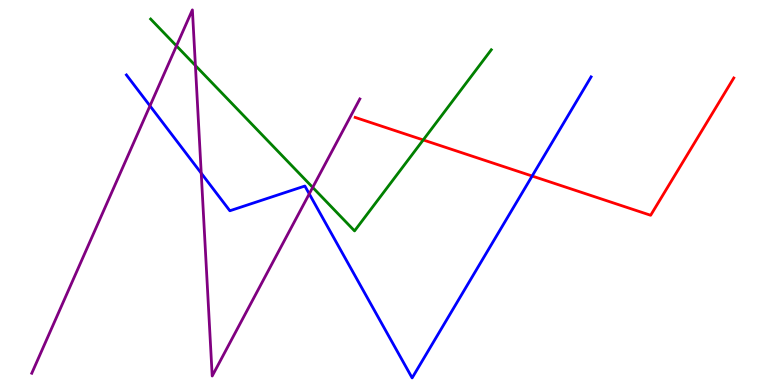[{'lines': ['blue', 'red'], 'intersections': [{'x': 6.87, 'y': 5.43}]}, {'lines': ['green', 'red'], 'intersections': [{'x': 5.46, 'y': 6.37}]}, {'lines': ['purple', 'red'], 'intersections': []}, {'lines': ['blue', 'green'], 'intersections': []}, {'lines': ['blue', 'purple'], 'intersections': [{'x': 1.94, 'y': 7.25}, {'x': 2.6, 'y': 5.5}, {'x': 3.99, 'y': 4.96}]}, {'lines': ['green', 'purple'], 'intersections': [{'x': 2.28, 'y': 8.81}, {'x': 2.52, 'y': 8.3}, {'x': 4.03, 'y': 5.13}]}]